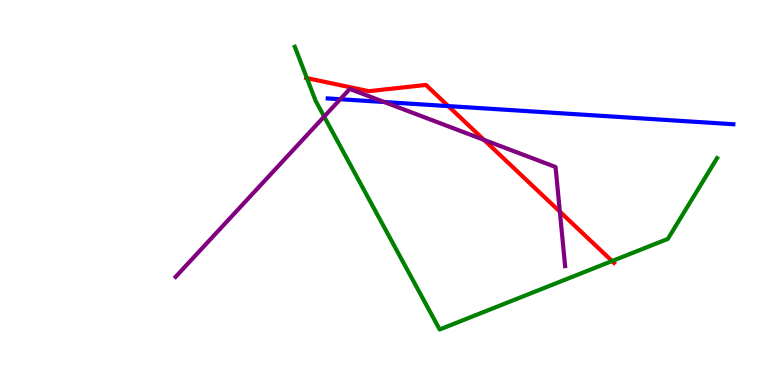[{'lines': ['blue', 'red'], 'intersections': [{'x': 5.78, 'y': 7.24}]}, {'lines': ['green', 'red'], 'intersections': [{'x': 3.96, 'y': 7.97}, {'x': 7.9, 'y': 3.22}]}, {'lines': ['purple', 'red'], 'intersections': [{'x': 6.24, 'y': 6.37}, {'x': 7.22, 'y': 4.5}]}, {'lines': ['blue', 'green'], 'intersections': []}, {'lines': ['blue', 'purple'], 'intersections': [{'x': 4.39, 'y': 7.42}, {'x': 4.96, 'y': 7.35}]}, {'lines': ['green', 'purple'], 'intersections': [{'x': 4.18, 'y': 6.97}]}]